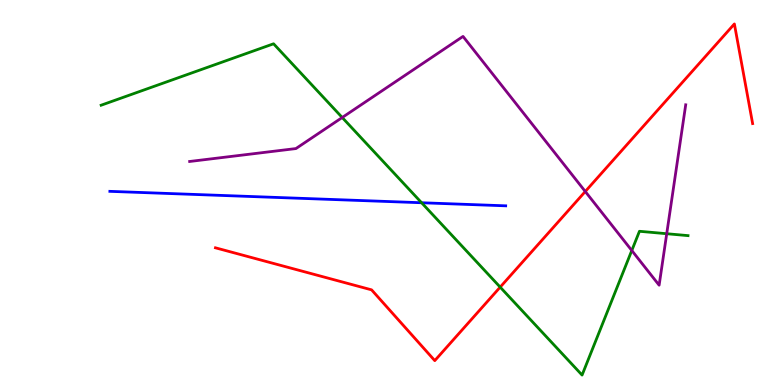[{'lines': ['blue', 'red'], 'intersections': []}, {'lines': ['green', 'red'], 'intersections': [{'x': 6.45, 'y': 2.54}]}, {'lines': ['purple', 'red'], 'intersections': [{'x': 7.55, 'y': 5.03}]}, {'lines': ['blue', 'green'], 'intersections': [{'x': 5.44, 'y': 4.73}]}, {'lines': ['blue', 'purple'], 'intersections': []}, {'lines': ['green', 'purple'], 'intersections': [{'x': 4.42, 'y': 6.95}, {'x': 8.15, 'y': 3.49}, {'x': 8.6, 'y': 3.93}]}]